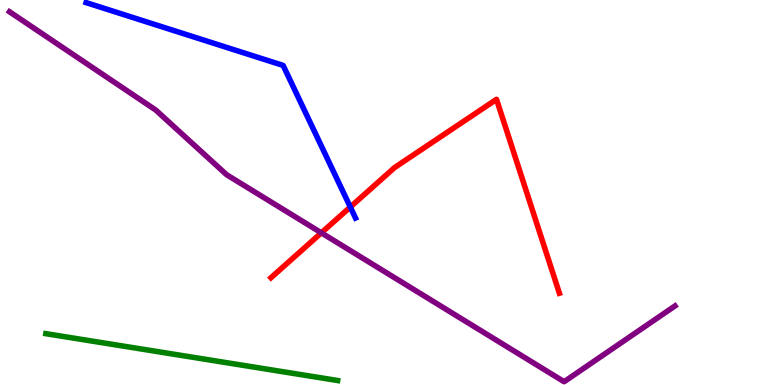[{'lines': ['blue', 'red'], 'intersections': [{'x': 4.52, 'y': 4.62}]}, {'lines': ['green', 'red'], 'intersections': []}, {'lines': ['purple', 'red'], 'intersections': [{'x': 4.15, 'y': 3.95}]}, {'lines': ['blue', 'green'], 'intersections': []}, {'lines': ['blue', 'purple'], 'intersections': []}, {'lines': ['green', 'purple'], 'intersections': []}]